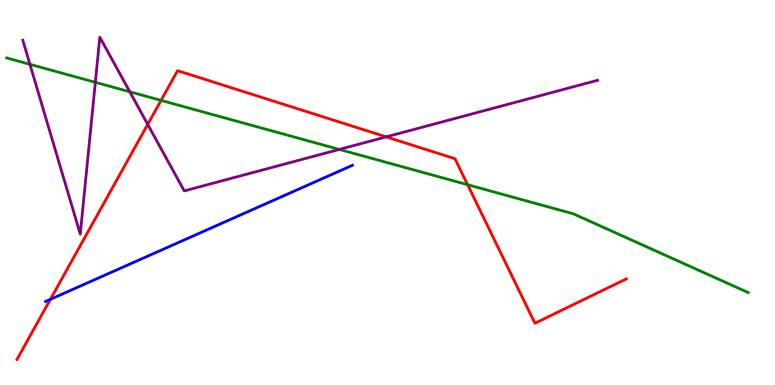[{'lines': ['blue', 'red'], 'intersections': [{'x': 0.65, 'y': 2.23}]}, {'lines': ['green', 'red'], 'intersections': [{'x': 2.08, 'y': 7.39}, {'x': 6.03, 'y': 5.2}]}, {'lines': ['purple', 'red'], 'intersections': [{'x': 1.91, 'y': 6.77}, {'x': 4.98, 'y': 6.44}]}, {'lines': ['blue', 'green'], 'intersections': []}, {'lines': ['blue', 'purple'], 'intersections': []}, {'lines': ['green', 'purple'], 'intersections': [{'x': 0.386, 'y': 8.33}, {'x': 1.23, 'y': 7.86}, {'x': 1.67, 'y': 7.62}, {'x': 4.38, 'y': 6.12}]}]